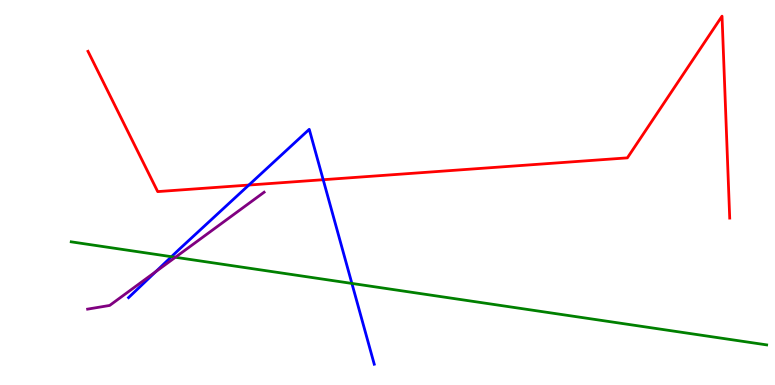[{'lines': ['blue', 'red'], 'intersections': [{'x': 3.21, 'y': 5.19}, {'x': 4.17, 'y': 5.33}]}, {'lines': ['green', 'red'], 'intersections': []}, {'lines': ['purple', 'red'], 'intersections': []}, {'lines': ['blue', 'green'], 'intersections': [{'x': 2.21, 'y': 3.33}, {'x': 4.54, 'y': 2.64}]}, {'lines': ['blue', 'purple'], 'intersections': [{'x': 2.01, 'y': 2.95}]}, {'lines': ['green', 'purple'], 'intersections': [{'x': 2.26, 'y': 3.32}]}]